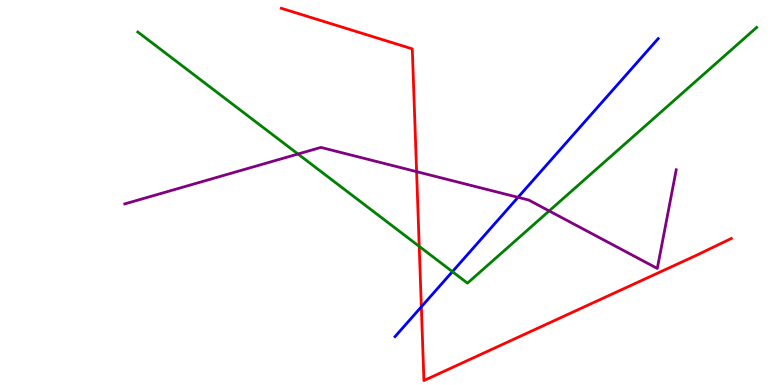[{'lines': ['blue', 'red'], 'intersections': [{'x': 5.44, 'y': 2.03}]}, {'lines': ['green', 'red'], 'intersections': [{'x': 5.41, 'y': 3.6}]}, {'lines': ['purple', 'red'], 'intersections': [{'x': 5.38, 'y': 5.54}]}, {'lines': ['blue', 'green'], 'intersections': [{'x': 5.84, 'y': 2.94}]}, {'lines': ['blue', 'purple'], 'intersections': [{'x': 6.68, 'y': 4.87}]}, {'lines': ['green', 'purple'], 'intersections': [{'x': 3.85, 'y': 6.0}, {'x': 7.09, 'y': 4.52}]}]